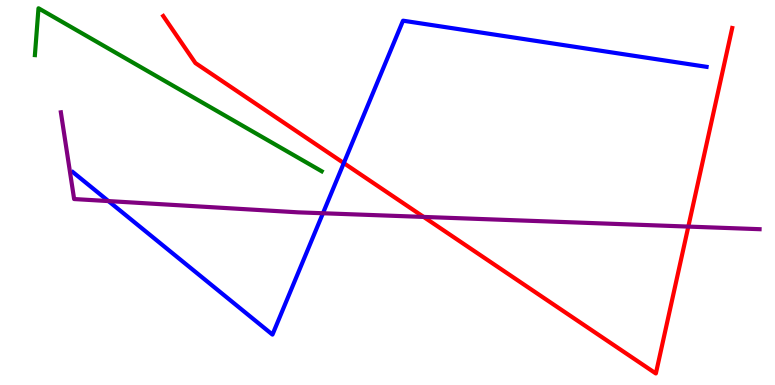[{'lines': ['blue', 'red'], 'intersections': [{'x': 4.44, 'y': 5.76}]}, {'lines': ['green', 'red'], 'intersections': []}, {'lines': ['purple', 'red'], 'intersections': [{'x': 5.47, 'y': 4.37}, {'x': 8.88, 'y': 4.11}]}, {'lines': ['blue', 'green'], 'intersections': []}, {'lines': ['blue', 'purple'], 'intersections': [{'x': 1.4, 'y': 4.78}, {'x': 4.17, 'y': 4.46}]}, {'lines': ['green', 'purple'], 'intersections': []}]